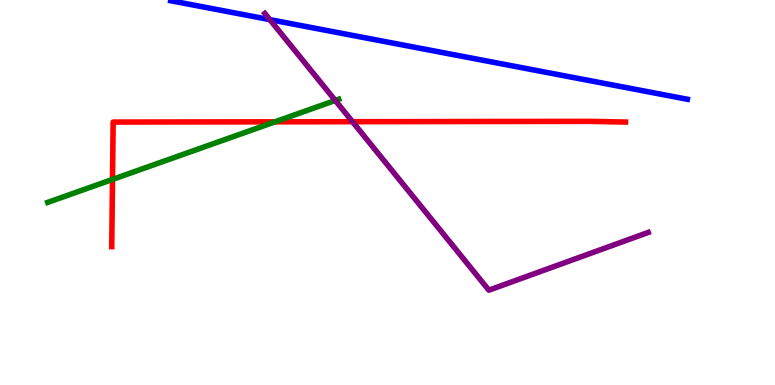[{'lines': ['blue', 'red'], 'intersections': []}, {'lines': ['green', 'red'], 'intersections': [{'x': 1.45, 'y': 5.34}, {'x': 3.55, 'y': 6.84}]}, {'lines': ['purple', 'red'], 'intersections': [{'x': 4.55, 'y': 6.84}]}, {'lines': ['blue', 'green'], 'intersections': []}, {'lines': ['blue', 'purple'], 'intersections': [{'x': 3.48, 'y': 9.49}]}, {'lines': ['green', 'purple'], 'intersections': [{'x': 4.33, 'y': 7.39}]}]